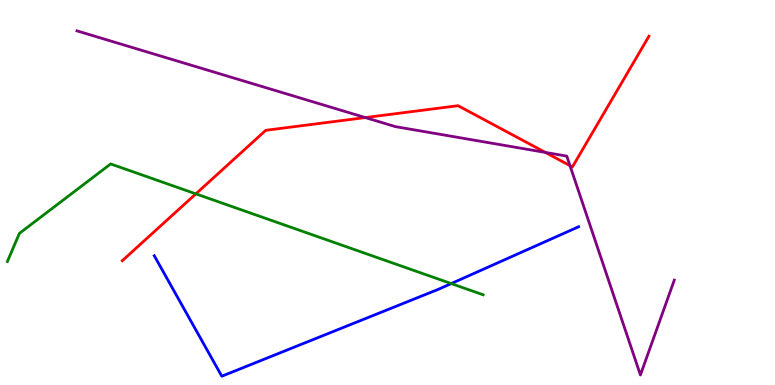[{'lines': ['blue', 'red'], 'intersections': []}, {'lines': ['green', 'red'], 'intersections': [{'x': 2.53, 'y': 4.96}]}, {'lines': ['purple', 'red'], 'intersections': [{'x': 4.71, 'y': 6.95}, {'x': 7.04, 'y': 6.04}, {'x': 7.35, 'y': 5.7}]}, {'lines': ['blue', 'green'], 'intersections': [{'x': 5.82, 'y': 2.63}]}, {'lines': ['blue', 'purple'], 'intersections': []}, {'lines': ['green', 'purple'], 'intersections': []}]